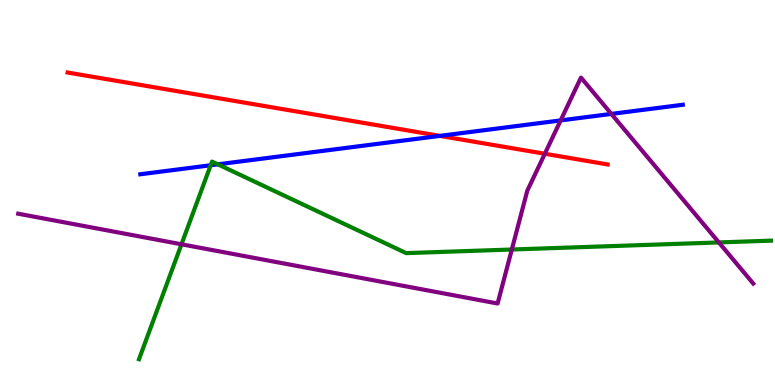[{'lines': ['blue', 'red'], 'intersections': [{'x': 5.68, 'y': 6.47}]}, {'lines': ['green', 'red'], 'intersections': []}, {'lines': ['purple', 'red'], 'intersections': [{'x': 7.03, 'y': 6.01}]}, {'lines': ['blue', 'green'], 'intersections': [{'x': 2.72, 'y': 5.71}, {'x': 2.81, 'y': 5.73}]}, {'lines': ['blue', 'purple'], 'intersections': [{'x': 7.23, 'y': 6.87}, {'x': 7.89, 'y': 7.04}]}, {'lines': ['green', 'purple'], 'intersections': [{'x': 2.34, 'y': 3.65}, {'x': 6.6, 'y': 3.52}, {'x': 9.28, 'y': 3.7}]}]